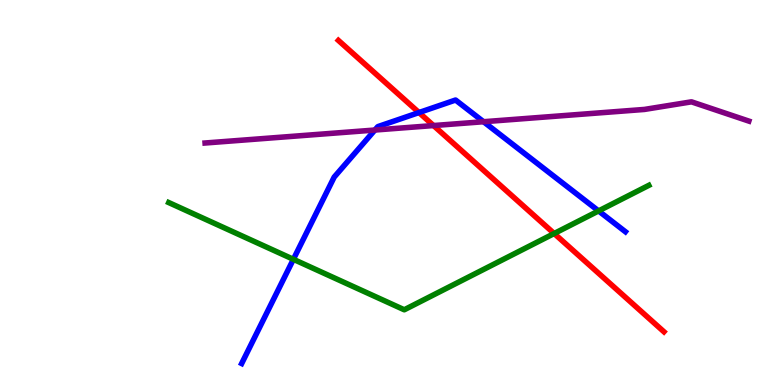[{'lines': ['blue', 'red'], 'intersections': [{'x': 5.41, 'y': 7.08}]}, {'lines': ['green', 'red'], 'intersections': [{'x': 7.15, 'y': 3.93}]}, {'lines': ['purple', 'red'], 'intersections': [{'x': 5.59, 'y': 6.74}]}, {'lines': ['blue', 'green'], 'intersections': [{'x': 3.79, 'y': 3.26}, {'x': 7.72, 'y': 4.52}]}, {'lines': ['blue', 'purple'], 'intersections': [{'x': 4.84, 'y': 6.62}, {'x': 6.24, 'y': 6.84}]}, {'lines': ['green', 'purple'], 'intersections': []}]